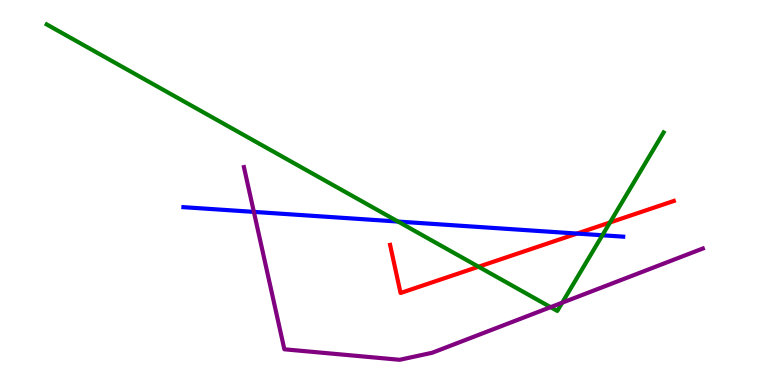[{'lines': ['blue', 'red'], 'intersections': [{'x': 7.45, 'y': 3.93}]}, {'lines': ['green', 'red'], 'intersections': [{'x': 6.17, 'y': 3.07}, {'x': 7.87, 'y': 4.22}]}, {'lines': ['purple', 'red'], 'intersections': []}, {'lines': ['blue', 'green'], 'intersections': [{'x': 5.14, 'y': 4.25}, {'x': 7.77, 'y': 3.89}]}, {'lines': ['blue', 'purple'], 'intersections': [{'x': 3.28, 'y': 4.5}]}, {'lines': ['green', 'purple'], 'intersections': [{'x': 7.1, 'y': 2.02}, {'x': 7.25, 'y': 2.14}]}]